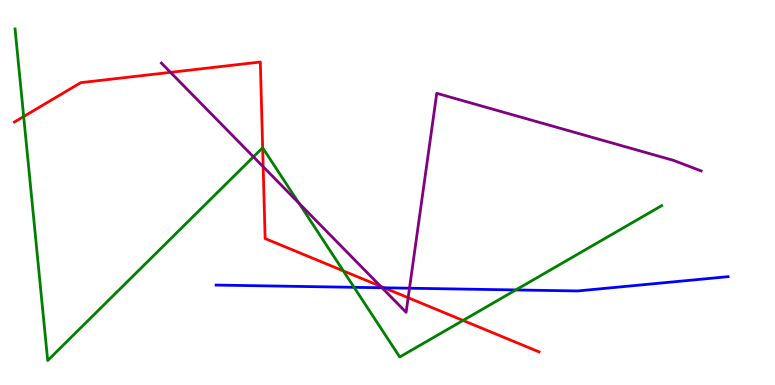[{'lines': ['blue', 'red'], 'intersections': [{'x': 4.96, 'y': 2.52}]}, {'lines': ['green', 'red'], 'intersections': [{'x': 0.305, 'y': 6.97}, {'x': 3.39, 'y': 6.16}, {'x': 4.43, 'y': 2.96}, {'x': 5.97, 'y': 1.68}]}, {'lines': ['purple', 'red'], 'intersections': [{'x': 2.2, 'y': 8.12}, {'x': 3.4, 'y': 5.67}, {'x': 4.91, 'y': 2.56}, {'x': 5.27, 'y': 2.27}]}, {'lines': ['blue', 'green'], 'intersections': [{'x': 4.57, 'y': 2.54}, {'x': 6.66, 'y': 2.47}]}, {'lines': ['blue', 'purple'], 'intersections': [{'x': 4.93, 'y': 2.53}, {'x': 5.28, 'y': 2.51}]}, {'lines': ['green', 'purple'], 'intersections': [{'x': 3.27, 'y': 5.93}, {'x': 3.86, 'y': 4.72}]}]